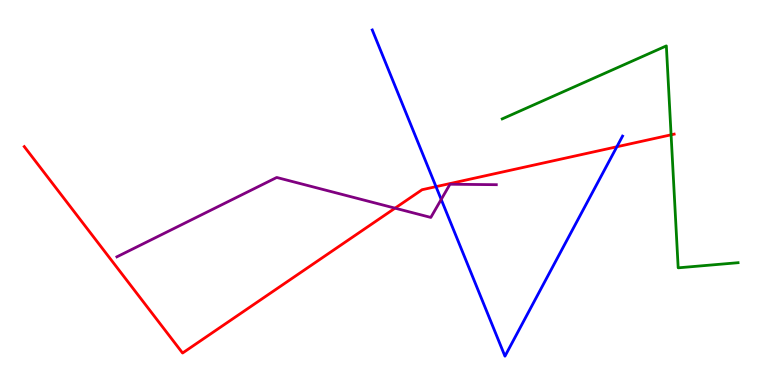[{'lines': ['blue', 'red'], 'intersections': [{'x': 5.63, 'y': 5.15}, {'x': 7.96, 'y': 6.19}]}, {'lines': ['green', 'red'], 'intersections': [{'x': 8.66, 'y': 6.5}]}, {'lines': ['purple', 'red'], 'intersections': [{'x': 5.1, 'y': 4.59}]}, {'lines': ['blue', 'green'], 'intersections': []}, {'lines': ['blue', 'purple'], 'intersections': [{'x': 5.69, 'y': 4.82}]}, {'lines': ['green', 'purple'], 'intersections': []}]